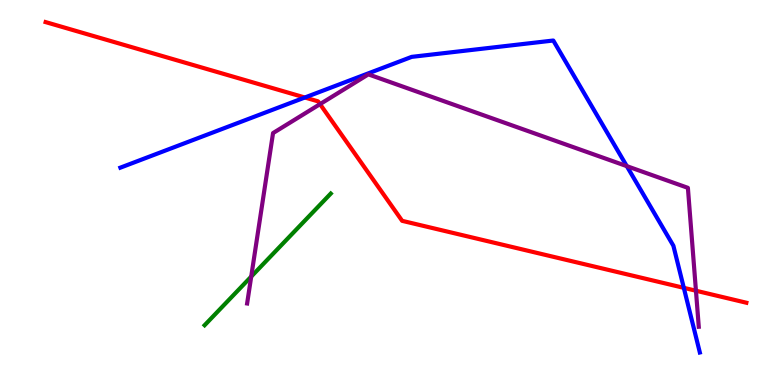[{'lines': ['blue', 'red'], 'intersections': [{'x': 3.93, 'y': 7.47}, {'x': 8.82, 'y': 2.52}]}, {'lines': ['green', 'red'], 'intersections': []}, {'lines': ['purple', 'red'], 'intersections': [{'x': 4.13, 'y': 7.3}, {'x': 8.98, 'y': 2.45}]}, {'lines': ['blue', 'green'], 'intersections': []}, {'lines': ['blue', 'purple'], 'intersections': [{'x': 8.09, 'y': 5.68}]}, {'lines': ['green', 'purple'], 'intersections': [{'x': 3.24, 'y': 2.82}]}]